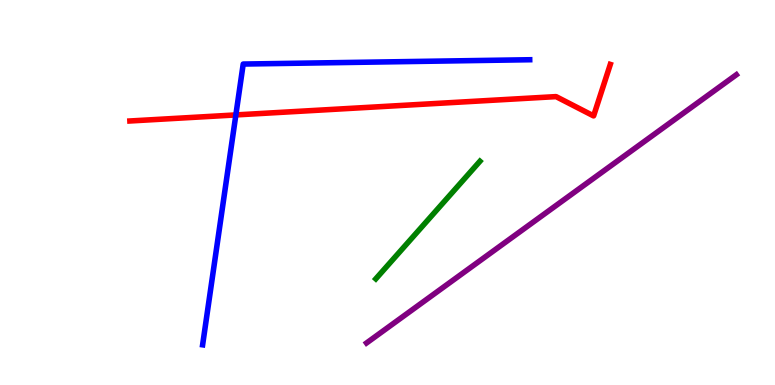[{'lines': ['blue', 'red'], 'intersections': [{'x': 3.04, 'y': 7.01}]}, {'lines': ['green', 'red'], 'intersections': []}, {'lines': ['purple', 'red'], 'intersections': []}, {'lines': ['blue', 'green'], 'intersections': []}, {'lines': ['blue', 'purple'], 'intersections': []}, {'lines': ['green', 'purple'], 'intersections': []}]